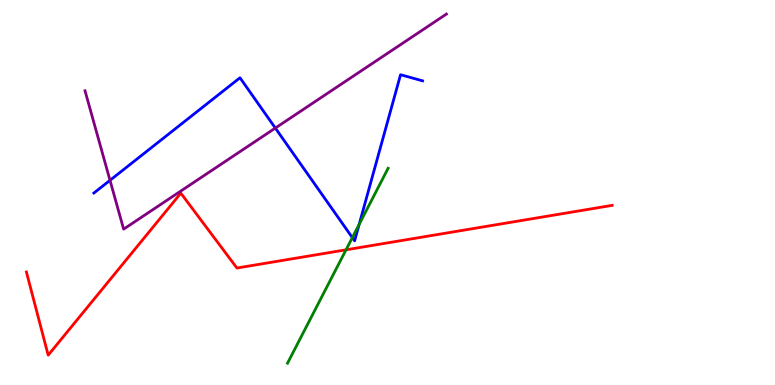[{'lines': ['blue', 'red'], 'intersections': []}, {'lines': ['green', 'red'], 'intersections': [{'x': 4.47, 'y': 3.51}]}, {'lines': ['purple', 'red'], 'intersections': []}, {'lines': ['blue', 'green'], 'intersections': [{'x': 4.55, 'y': 3.83}, {'x': 4.63, 'y': 4.17}]}, {'lines': ['blue', 'purple'], 'intersections': [{'x': 1.42, 'y': 5.32}, {'x': 3.55, 'y': 6.67}]}, {'lines': ['green', 'purple'], 'intersections': []}]